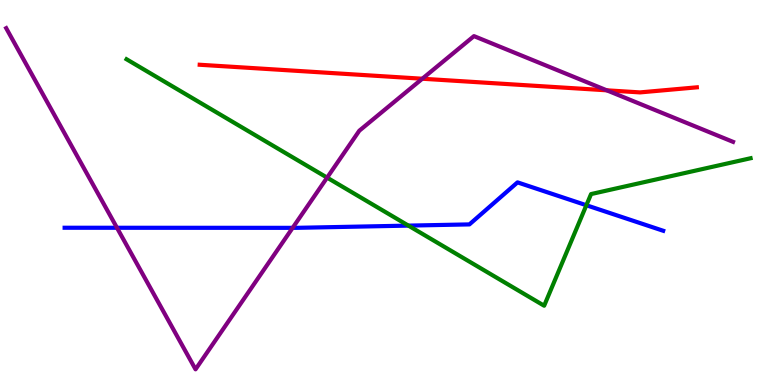[{'lines': ['blue', 'red'], 'intersections': []}, {'lines': ['green', 'red'], 'intersections': []}, {'lines': ['purple', 'red'], 'intersections': [{'x': 5.45, 'y': 7.96}, {'x': 7.83, 'y': 7.65}]}, {'lines': ['blue', 'green'], 'intersections': [{'x': 5.27, 'y': 4.14}, {'x': 7.57, 'y': 4.67}]}, {'lines': ['blue', 'purple'], 'intersections': [{'x': 1.51, 'y': 4.08}, {'x': 3.78, 'y': 4.08}]}, {'lines': ['green', 'purple'], 'intersections': [{'x': 4.22, 'y': 5.39}]}]